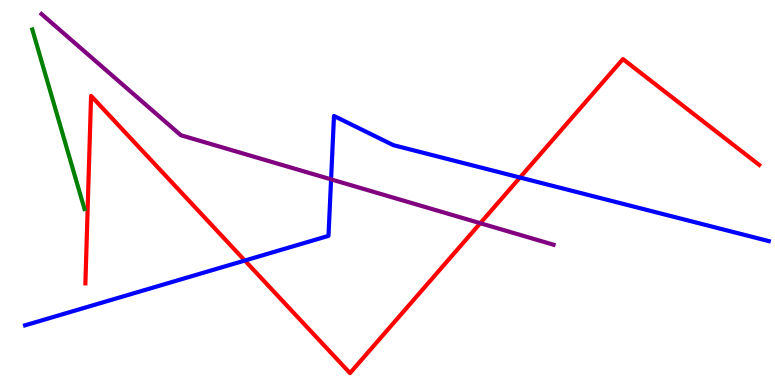[{'lines': ['blue', 'red'], 'intersections': [{'x': 3.16, 'y': 3.23}, {'x': 6.71, 'y': 5.39}]}, {'lines': ['green', 'red'], 'intersections': []}, {'lines': ['purple', 'red'], 'intersections': [{'x': 6.2, 'y': 4.2}]}, {'lines': ['blue', 'green'], 'intersections': []}, {'lines': ['blue', 'purple'], 'intersections': [{'x': 4.27, 'y': 5.34}]}, {'lines': ['green', 'purple'], 'intersections': []}]